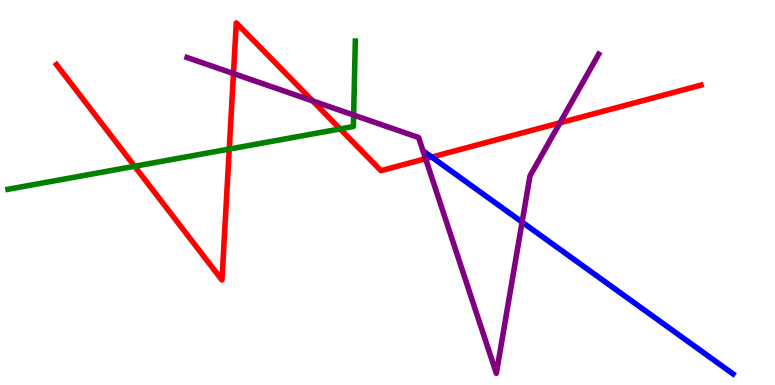[{'lines': ['blue', 'red'], 'intersections': [{'x': 5.57, 'y': 5.92}]}, {'lines': ['green', 'red'], 'intersections': [{'x': 1.74, 'y': 5.68}, {'x': 2.96, 'y': 6.13}, {'x': 4.39, 'y': 6.65}]}, {'lines': ['purple', 'red'], 'intersections': [{'x': 3.01, 'y': 8.09}, {'x': 4.03, 'y': 7.38}, {'x': 5.49, 'y': 5.88}, {'x': 7.23, 'y': 6.81}]}, {'lines': ['blue', 'green'], 'intersections': []}, {'lines': ['blue', 'purple'], 'intersections': [{'x': 6.74, 'y': 4.23}]}, {'lines': ['green', 'purple'], 'intersections': [{'x': 4.56, 'y': 7.01}]}]